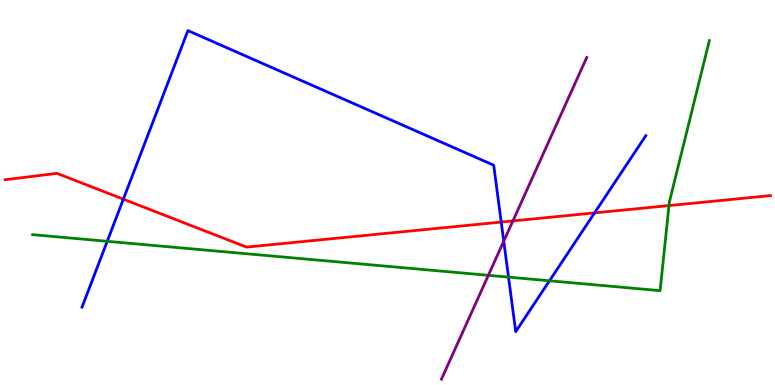[{'lines': ['blue', 'red'], 'intersections': [{'x': 1.59, 'y': 4.83}, {'x': 6.47, 'y': 4.23}, {'x': 7.67, 'y': 4.47}]}, {'lines': ['green', 'red'], 'intersections': [{'x': 8.63, 'y': 4.66}]}, {'lines': ['purple', 'red'], 'intersections': [{'x': 6.62, 'y': 4.26}]}, {'lines': ['blue', 'green'], 'intersections': [{'x': 1.38, 'y': 3.73}, {'x': 6.56, 'y': 2.8}, {'x': 7.09, 'y': 2.71}]}, {'lines': ['blue', 'purple'], 'intersections': [{'x': 6.5, 'y': 3.74}]}, {'lines': ['green', 'purple'], 'intersections': [{'x': 6.3, 'y': 2.85}]}]